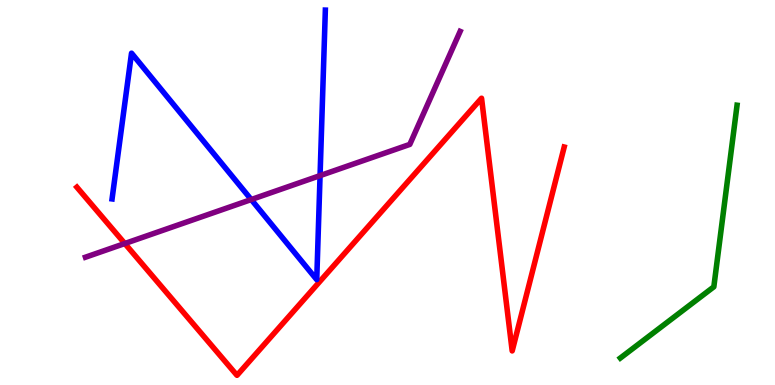[{'lines': ['blue', 'red'], 'intersections': []}, {'lines': ['green', 'red'], 'intersections': []}, {'lines': ['purple', 'red'], 'intersections': [{'x': 1.61, 'y': 3.67}]}, {'lines': ['blue', 'green'], 'intersections': []}, {'lines': ['blue', 'purple'], 'intersections': [{'x': 3.24, 'y': 4.82}, {'x': 4.13, 'y': 5.44}]}, {'lines': ['green', 'purple'], 'intersections': []}]